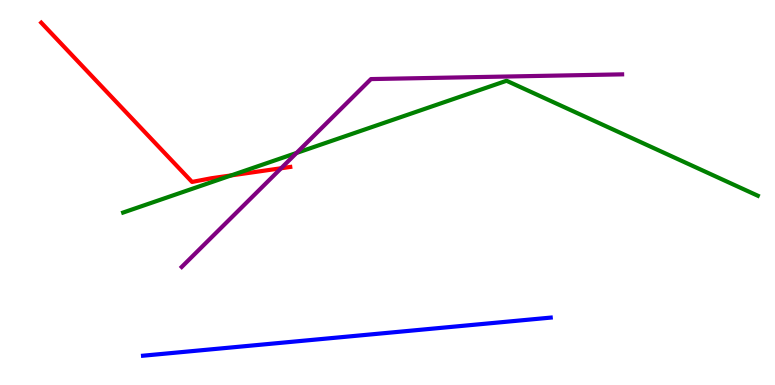[{'lines': ['blue', 'red'], 'intersections': []}, {'lines': ['green', 'red'], 'intersections': [{'x': 2.98, 'y': 5.44}]}, {'lines': ['purple', 'red'], 'intersections': [{'x': 3.63, 'y': 5.63}]}, {'lines': ['blue', 'green'], 'intersections': []}, {'lines': ['blue', 'purple'], 'intersections': []}, {'lines': ['green', 'purple'], 'intersections': [{'x': 3.83, 'y': 6.03}]}]